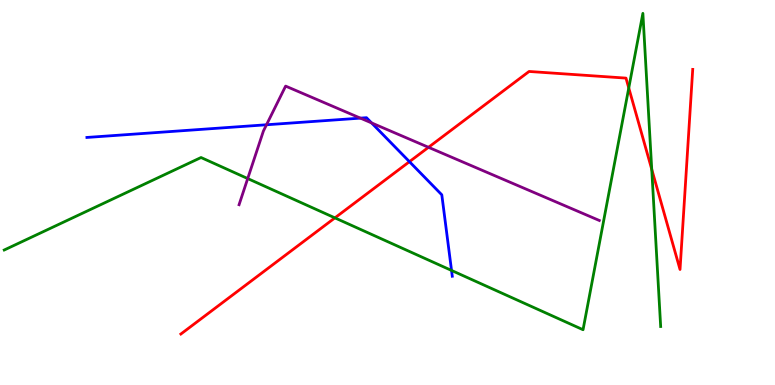[{'lines': ['blue', 'red'], 'intersections': [{'x': 5.28, 'y': 5.8}]}, {'lines': ['green', 'red'], 'intersections': [{'x': 4.32, 'y': 4.34}, {'x': 8.11, 'y': 7.72}, {'x': 8.41, 'y': 5.6}]}, {'lines': ['purple', 'red'], 'intersections': [{'x': 5.53, 'y': 6.17}]}, {'lines': ['blue', 'green'], 'intersections': [{'x': 5.83, 'y': 2.98}]}, {'lines': ['blue', 'purple'], 'intersections': [{'x': 3.44, 'y': 6.76}, {'x': 4.65, 'y': 6.93}, {'x': 4.79, 'y': 6.81}]}, {'lines': ['green', 'purple'], 'intersections': [{'x': 3.2, 'y': 5.36}]}]